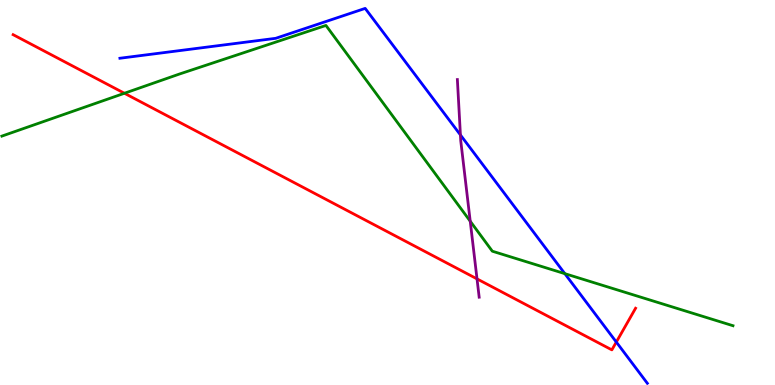[{'lines': ['blue', 'red'], 'intersections': [{'x': 7.95, 'y': 1.12}]}, {'lines': ['green', 'red'], 'intersections': [{'x': 1.61, 'y': 7.58}]}, {'lines': ['purple', 'red'], 'intersections': [{'x': 6.16, 'y': 2.76}]}, {'lines': ['blue', 'green'], 'intersections': [{'x': 7.29, 'y': 2.89}]}, {'lines': ['blue', 'purple'], 'intersections': [{'x': 5.94, 'y': 6.5}]}, {'lines': ['green', 'purple'], 'intersections': [{'x': 6.07, 'y': 4.25}]}]